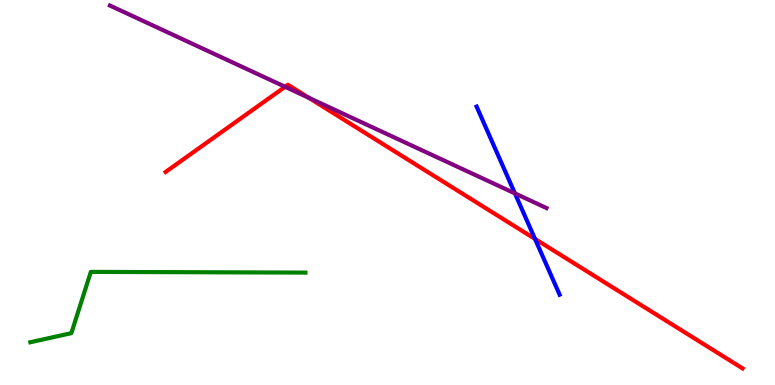[{'lines': ['blue', 'red'], 'intersections': [{'x': 6.9, 'y': 3.79}]}, {'lines': ['green', 'red'], 'intersections': []}, {'lines': ['purple', 'red'], 'intersections': [{'x': 3.68, 'y': 7.75}, {'x': 3.98, 'y': 7.46}]}, {'lines': ['blue', 'green'], 'intersections': []}, {'lines': ['blue', 'purple'], 'intersections': [{'x': 6.64, 'y': 4.98}]}, {'lines': ['green', 'purple'], 'intersections': []}]